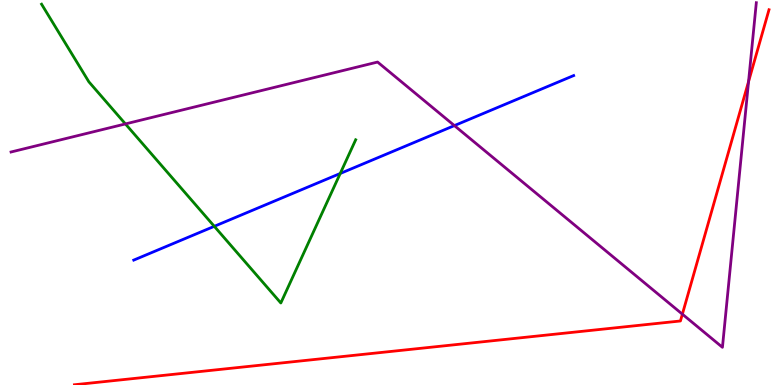[{'lines': ['blue', 'red'], 'intersections': []}, {'lines': ['green', 'red'], 'intersections': []}, {'lines': ['purple', 'red'], 'intersections': [{'x': 8.8, 'y': 1.84}, {'x': 9.66, 'y': 7.88}]}, {'lines': ['blue', 'green'], 'intersections': [{'x': 2.76, 'y': 4.12}, {'x': 4.39, 'y': 5.49}]}, {'lines': ['blue', 'purple'], 'intersections': [{'x': 5.86, 'y': 6.74}]}, {'lines': ['green', 'purple'], 'intersections': [{'x': 1.62, 'y': 6.78}]}]